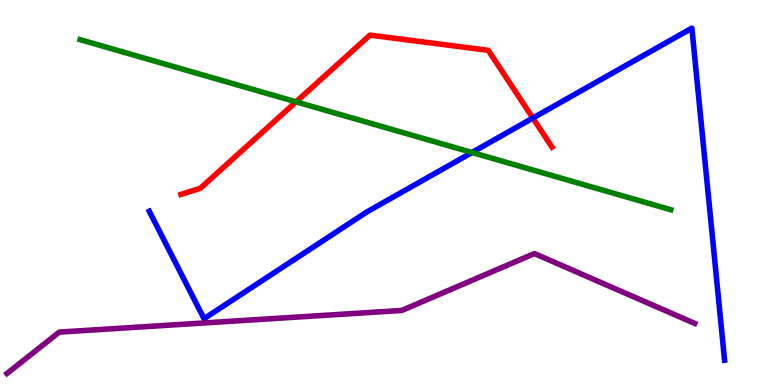[{'lines': ['blue', 'red'], 'intersections': [{'x': 6.88, 'y': 6.93}]}, {'lines': ['green', 'red'], 'intersections': [{'x': 3.82, 'y': 7.35}]}, {'lines': ['purple', 'red'], 'intersections': []}, {'lines': ['blue', 'green'], 'intersections': [{'x': 6.09, 'y': 6.04}]}, {'lines': ['blue', 'purple'], 'intersections': []}, {'lines': ['green', 'purple'], 'intersections': []}]